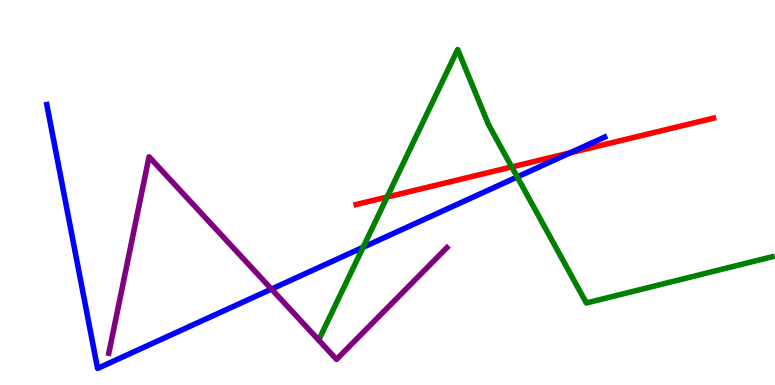[{'lines': ['blue', 'red'], 'intersections': [{'x': 7.36, 'y': 6.03}]}, {'lines': ['green', 'red'], 'intersections': [{'x': 5.0, 'y': 4.88}, {'x': 6.6, 'y': 5.66}]}, {'lines': ['purple', 'red'], 'intersections': []}, {'lines': ['blue', 'green'], 'intersections': [{'x': 4.68, 'y': 3.58}, {'x': 6.67, 'y': 5.4}]}, {'lines': ['blue', 'purple'], 'intersections': [{'x': 3.5, 'y': 2.49}]}, {'lines': ['green', 'purple'], 'intersections': []}]